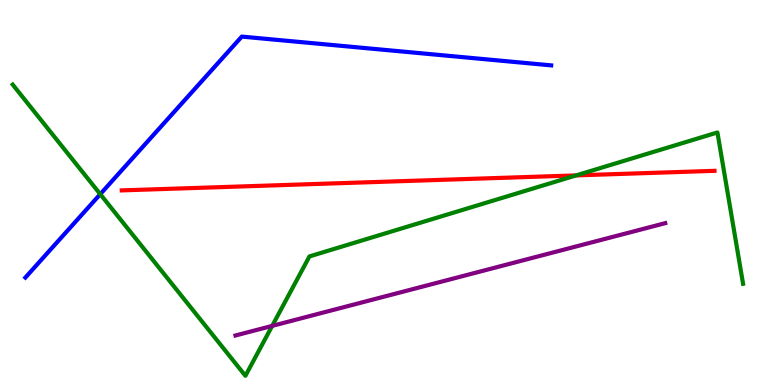[{'lines': ['blue', 'red'], 'intersections': []}, {'lines': ['green', 'red'], 'intersections': [{'x': 7.43, 'y': 5.44}]}, {'lines': ['purple', 'red'], 'intersections': []}, {'lines': ['blue', 'green'], 'intersections': [{'x': 1.29, 'y': 4.96}]}, {'lines': ['blue', 'purple'], 'intersections': []}, {'lines': ['green', 'purple'], 'intersections': [{'x': 3.51, 'y': 1.54}]}]